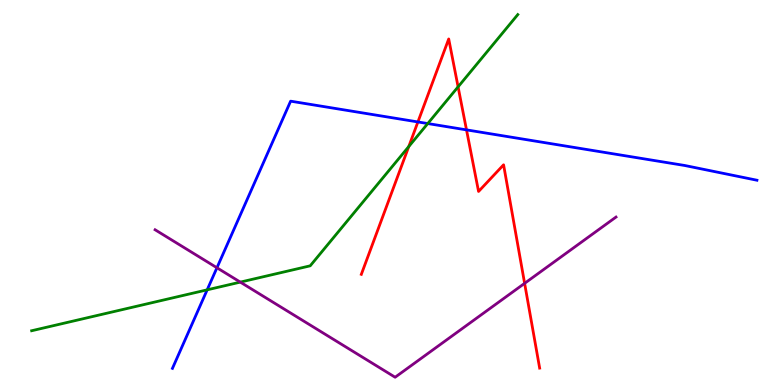[{'lines': ['blue', 'red'], 'intersections': [{'x': 5.39, 'y': 6.83}, {'x': 6.02, 'y': 6.63}]}, {'lines': ['green', 'red'], 'intersections': [{'x': 5.27, 'y': 6.19}, {'x': 5.91, 'y': 7.74}]}, {'lines': ['purple', 'red'], 'intersections': [{'x': 6.77, 'y': 2.64}]}, {'lines': ['blue', 'green'], 'intersections': [{'x': 2.67, 'y': 2.47}, {'x': 5.52, 'y': 6.79}]}, {'lines': ['blue', 'purple'], 'intersections': [{'x': 2.8, 'y': 3.04}]}, {'lines': ['green', 'purple'], 'intersections': [{'x': 3.1, 'y': 2.67}]}]